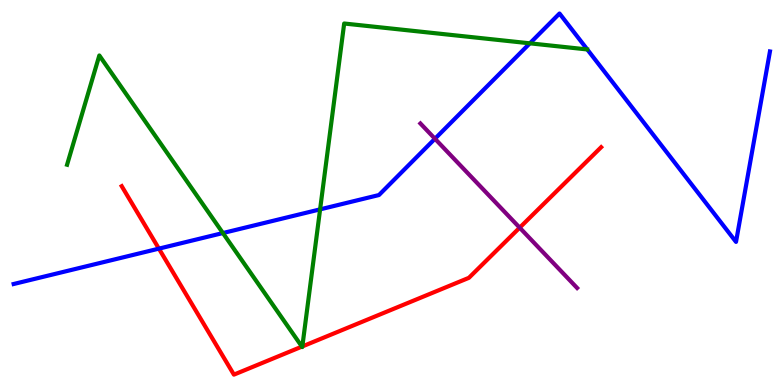[{'lines': ['blue', 'red'], 'intersections': [{'x': 2.05, 'y': 3.54}]}, {'lines': ['green', 'red'], 'intersections': [{'x': 3.9, 'y': 0.997}, {'x': 3.9, 'y': 1.0}]}, {'lines': ['purple', 'red'], 'intersections': [{'x': 6.71, 'y': 4.09}]}, {'lines': ['blue', 'green'], 'intersections': [{'x': 2.88, 'y': 3.95}, {'x': 4.13, 'y': 4.56}, {'x': 6.84, 'y': 8.87}]}, {'lines': ['blue', 'purple'], 'intersections': [{'x': 5.61, 'y': 6.4}]}, {'lines': ['green', 'purple'], 'intersections': []}]